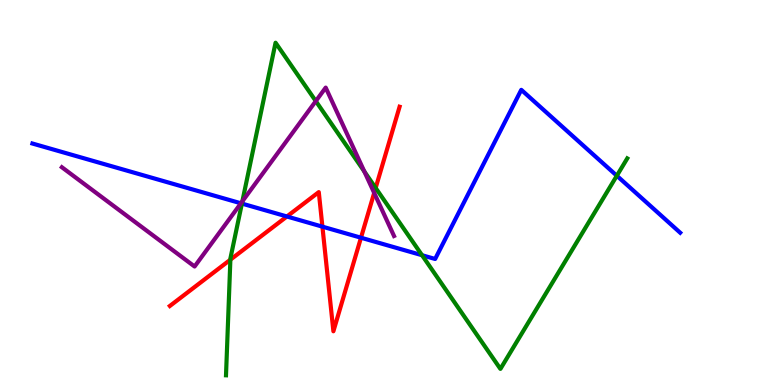[{'lines': ['blue', 'red'], 'intersections': [{'x': 3.7, 'y': 4.38}, {'x': 4.16, 'y': 4.11}, {'x': 4.66, 'y': 3.83}]}, {'lines': ['green', 'red'], 'intersections': [{'x': 2.97, 'y': 3.25}, {'x': 4.85, 'y': 5.12}]}, {'lines': ['purple', 'red'], 'intersections': [{'x': 4.83, 'y': 4.99}]}, {'lines': ['blue', 'green'], 'intersections': [{'x': 3.12, 'y': 4.71}, {'x': 5.45, 'y': 3.37}, {'x': 7.96, 'y': 5.44}]}, {'lines': ['blue', 'purple'], 'intersections': [{'x': 3.11, 'y': 4.72}]}, {'lines': ['green', 'purple'], 'intersections': [{'x': 3.13, 'y': 4.77}, {'x': 4.07, 'y': 7.37}, {'x': 4.7, 'y': 5.54}]}]